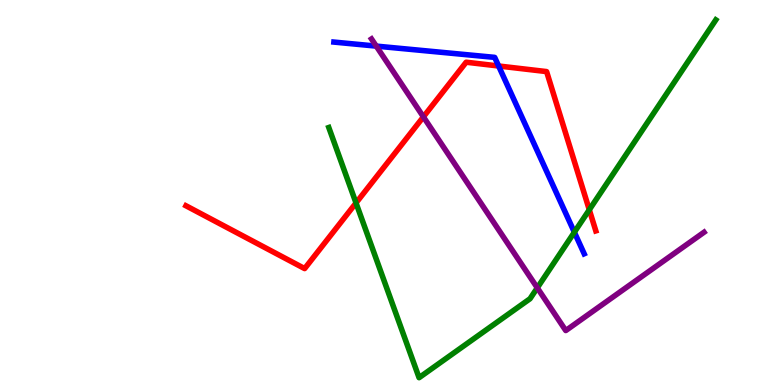[{'lines': ['blue', 'red'], 'intersections': [{'x': 6.43, 'y': 8.29}]}, {'lines': ['green', 'red'], 'intersections': [{'x': 4.59, 'y': 4.73}, {'x': 7.6, 'y': 4.55}]}, {'lines': ['purple', 'red'], 'intersections': [{'x': 5.46, 'y': 6.96}]}, {'lines': ['blue', 'green'], 'intersections': [{'x': 7.41, 'y': 3.97}]}, {'lines': ['blue', 'purple'], 'intersections': [{'x': 4.85, 'y': 8.8}]}, {'lines': ['green', 'purple'], 'intersections': [{'x': 6.93, 'y': 2.52}]}]